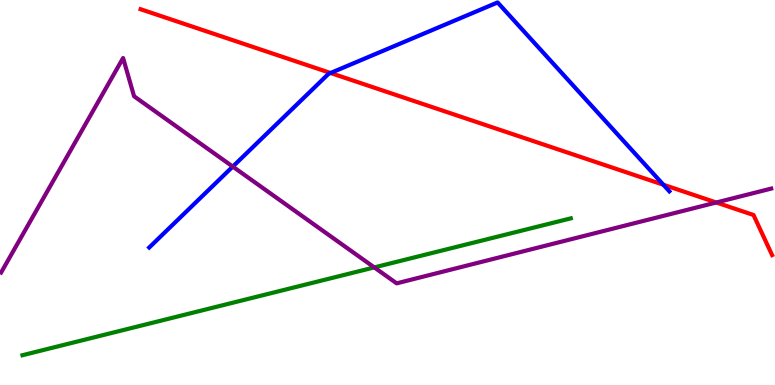[{'lines': ['blue', 'red'], 'intersections': [{'x': 4.27, 'y': 8.1}, {'x': 8.56, 'y': 5.2}]}, {'lines': ['green', 'red'], 'intersections': []}, {'lines': ['purple', 'red'], 'intersections': [{'x': 9.24, 'y': 4.74}]}, {'lines': ['blue', 'green'], 'intersections': []}, {'lines': ['blue', 'purple'], 'intersections': [{'x': 3.0, 'y': 5.67}]}, {'lines': ['green', 'purple'], 'intersections': [{'x': 4.83, 'y': 3.05}]}]